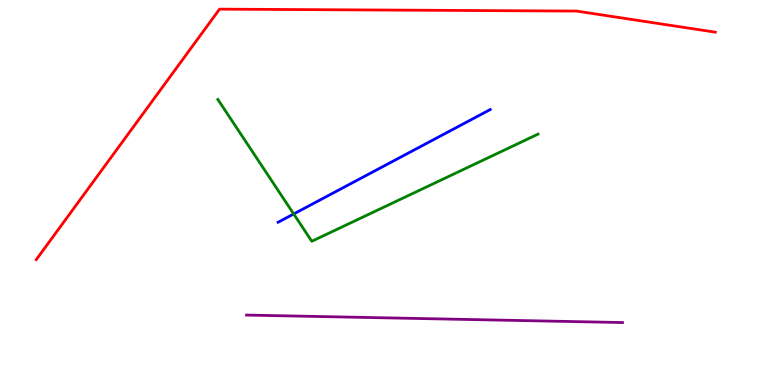[{'lines': ['blue', 'red'], 'intersections': []}, {'lines': ['green', 'red'], 'intersections': []}, {'lines': ['purple', 'red'], 'intersections': []}, {'lines': ['blue', 'green'], 'intersections': [{'x': 3.79, 'y': 4.44}]}, {'lines': ['blue', 'purple'], 'intersections': []}, {'lines': ['green', 'purple'], 'intersections': []}]